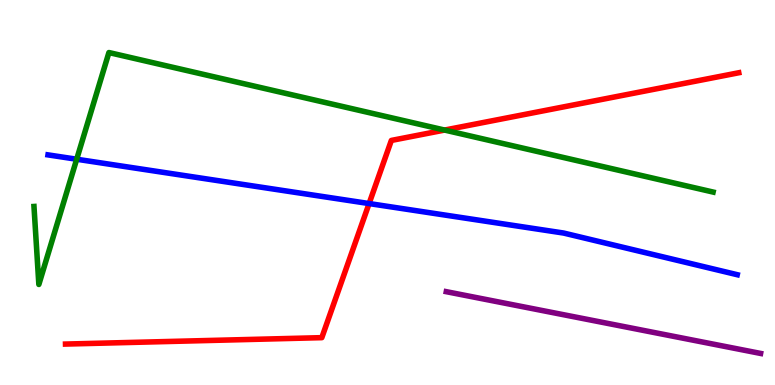[{'lines': ['blue', 'red'], 'intersections': [{'x': 4.76, 'y': 4.71}]}, {'lines': ['green', 'red'], 'intersections': [{'x': 5.74, 'y': 6.62}]}, {'lines': ['purple', 'red'], 'intersections': []}, {'lines': ['blue', 'green'], 'intersections': [{'x': 0.99, 'y': 5.86}]}, {'lines': ['blue', 'purple'], 'intersections': []}, {'lines': ['green', 'purple'], 'intersections': []}]